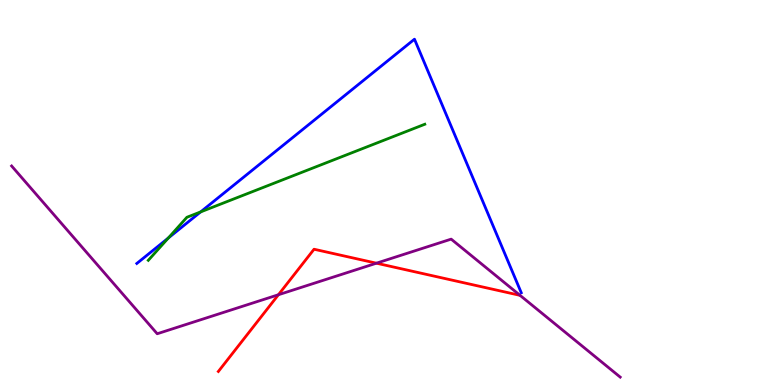[{'lines': ['blue', 'red'], 'intersections': []}, {'lines': ['green', 'red'], 'intersections': []}, {'lines': ['purple', 'red'], 'intersections': [{'x': 3.59, 'y': 2.34}, {'x': 4.86, 'y': 3.16}]}, {'lines': ['blue', 'green'], 'intersections': [{'x': 2.17, 'y': 3.82}, {'x': 2.59, 'y': 4.5}]}, {'lines': ['blue', 'purple'], 'intersections': []}, {'lines': ['green', 'purple'], 'intersections': []}]